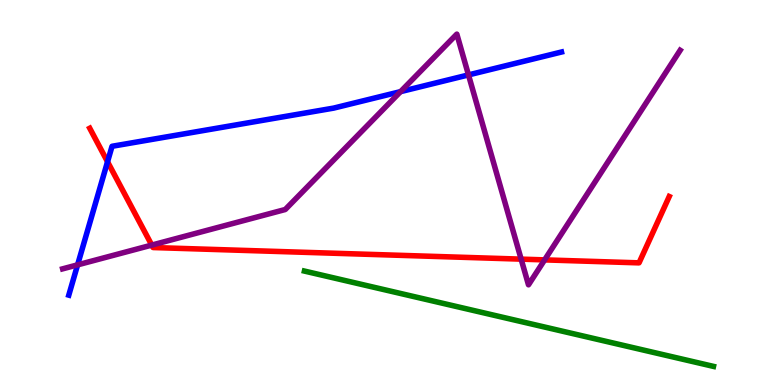[{'lines': ['blue', 'red'], 'intersections': [{'x': 1.39, 'y': 5.8}]}, {'lines': ['green', 'red'], 'intersections': []}, {'lines': ['purple', 'red'], 'intersections': [{'x': 1.96, 'y': 3.63}, {'x': 6.72, 'y': 3.27}, {'x': 7.03, 'y': 3.25}]}, {'lines': ['blue', 'green'], 'intersections': []}, {'lines': ['blue', 'purple'], 'intersections': [{'x': 1.0, 'y': 3.12}, {'x': 5.17, 'y': 7.62}, {'x': 6.05, 'y': 8.05}]}, {'lines': ['green', 'purple'], 'intersections': []}]